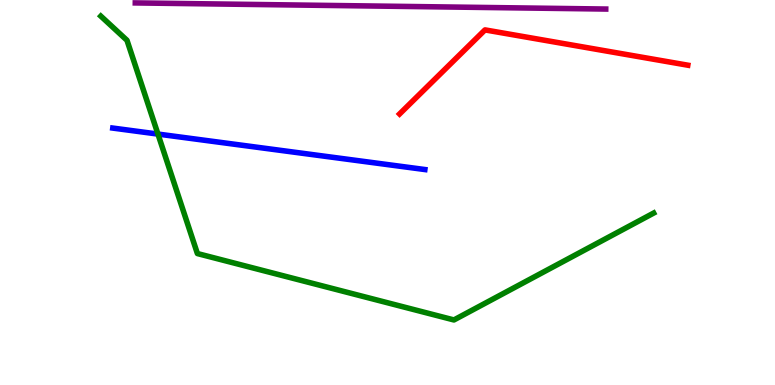[{'lines': ['blue', 'red'], 'intersections': []}, {'lines': ['green', 'red'], 'intersections': []}, {'lines': ['purple', 'red'], 'intersections': []}, {'lines': ['blue', 'green'], 'intersections': [{'x': 2.04, 'y': 6.52}]}, {'lines': ['blue', 'purple'], 'intersections': []}, {'lines': ['green', 'purple'], 'intersections': []}]